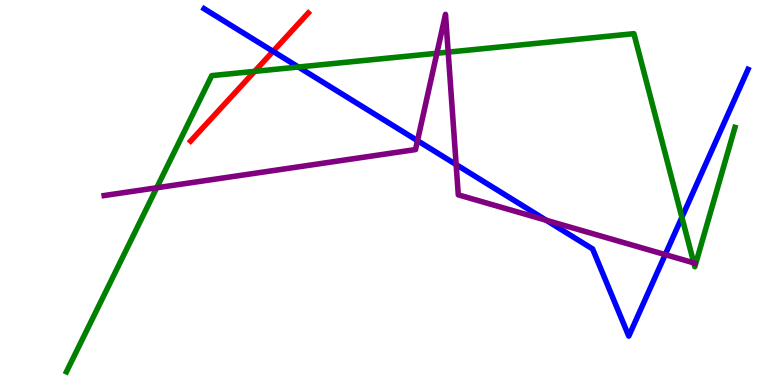[{'lines': ['blue', 'red'], 'intersections': [{'x': 3.52, 'y': 8.67}]}, {'lines': ['green', 'red'], 'intersections': [{'x': 3.29, 'y': 8.15}]}, {'lines': ['purple', 'red'], 'intersections': []}, {'lines': ['blue', 'green'], 'intersections': [{'x': 3.85, 'y': 8.26}, {'x': 8.8, 'y': 4.36}]}, {'lines': ['blue', 'purple'], 'intersections': [{'x': 5.39, 'y': 6.35}, {'x': 5.89, 'y': 5.73}, {'x': 7.05, 'y': 4.28}, {'x': 8.58, 'y': 3.39}]}, {'lines': ['green', 'purple'], 'intersections': [{'x': 2.02, 'y': 5.12}, {'x': 5.64, 'y': 8.62}, {'x': 5.78, 'y': 8.65}, {'x': 8.95, 'y': 3.17}]}]